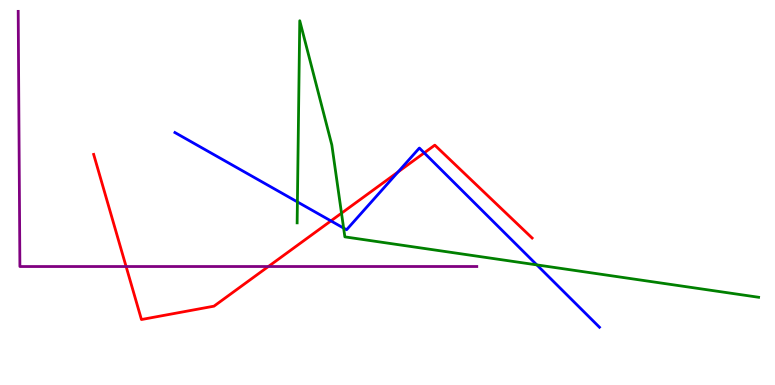[{'lines': ['blue', 'red'], 'intersections': [{'x': 4.27, 'y': 4.26}, {'x': 5.14, 'y': 5.53}, {'x': 5.47, 'y': 6.03}]}, {'lines': ['green', 'red'], 'intersections': [{'x': 4.41, 'y': 4.46}]}, {'lines': ['purple', 'red'], 'intersections': [{'x': 1.63, 'y': 3.08}, {'x': 3.46, 'y': 3.08}]}, {'lines': ['blue', 'green'], 'intersections': [{'x': 3.84, 'y': 4.76}, {'x': 4.43, 'y': 4.08}, {'x': 6.93, 'y': 3.12}]}, {'lines': ['blue', 'purple'], 'intersections': []}, {'lines': ['green', 'purple'], 'intersections': []}]